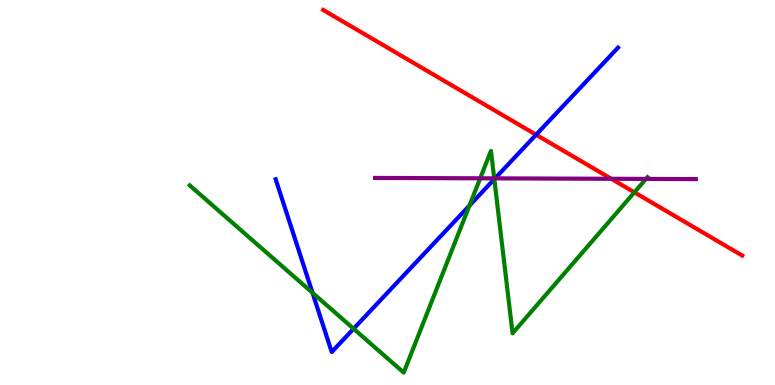[{'lines': ['blue', 'red'], 'intersections': [{'x': 6.92, 'y': 6.5}]}, {'lines': ['green', 'red'], 'intersections': [{'x': 8.19, 'y': 5.0}]}, {'lines': ['purple', 'red'], 'intersections': [{'x': 7.89, 'y': 5.36}]}, {'lines': ['blue', 'green'], 'intersections': [{'x': 4.03, 'y': 2.4}, {'x': 4.56, 'y': 1.46}, {'x': 6.06, 'y': 4.66}, {'x': 6.38, 'y': 5.35}]}, {'lines': ['blue', 'purple'], 'intersections': [{'x': 6.39, 'y': 5.37}]}, {'lines': ['green', 'purple'], 'intersections': [{'x': 6.2, 'y': 5.37}, {'x': 6.38, 'y': 5.37}, {'x': 8.34, 'y': 5.35}]}]